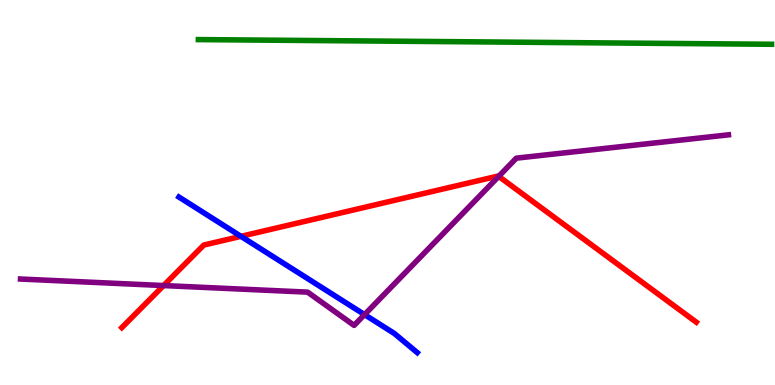[{'lines': ['blue', 'red'], 'intersections': [{'x': 3.11, 'y': 3.86}]}, {'lines': ['green', 'red'], 'intersections': []}, {'lines': ['purple', 'red'], 'intersections': [{'x': 2.11, 'y': 2.58}, {'x': 6.43, 'y': 5.42}]}, {'lines': ['blue', 'green'], 'intersections': []}, {'lines': ['blue', 'purple'], 'intersections': [{'x': 4.7, 'y': 1.83}]}, {'lines': ['green', 'purple'], 'intersections': []}]